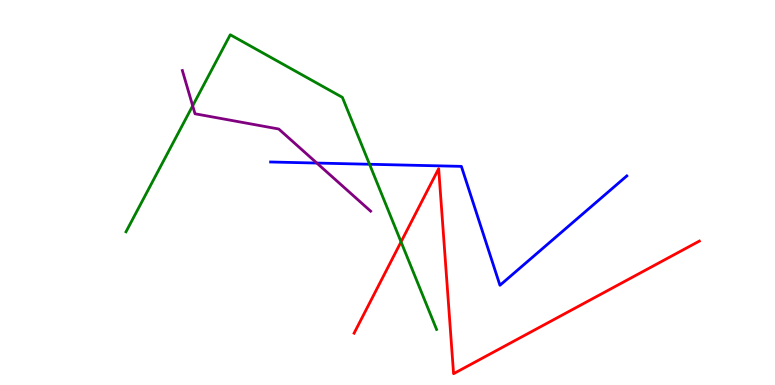[{'lines': ['blue', 'red'], 'intersections': []}, {'lines': ['green', 'red'], 'intersections': [{'x': 5.17, 'y': 3.72}]}, {'lines': ['purple', 'red'], 'intersections': []}, {'lines': ['blue', 'green'], 'intersections': [{'x': 4.77, 'y': 5.73}]}, {'lines': ['blue', 'purple'], 'intersections': [{'x': 4.09, 'y': 5.76}]}, {'lines': ['green', 'purple'], 'intersections': [{'x': 2.49, 'y': 7.25}]}]